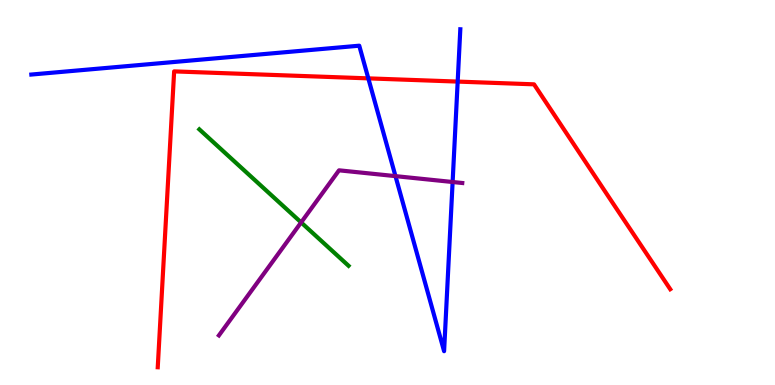[{'lines': ['blue', 'red'], 'intersections': [{'x': 4.75, 'y': 7.96}, {'x': 5.91, 'y': 7.88}]}, {'lines': ['green', 'red'], 'intersections': []}, {'lines': ['purple', 'red'], 'intersections': []}, {'lines': ['blue', 'green'], 'intersections': []}, {'lines': ['blue', 'purple'], 'intersections': [{'x': 5.1, 'y': 5.43}, {'x': 5.84, 'y': 5.27}]}, {'lines': ['green', 'purple'], 'intersections': [{'x': 3.89, 'y': 4.22}]}]